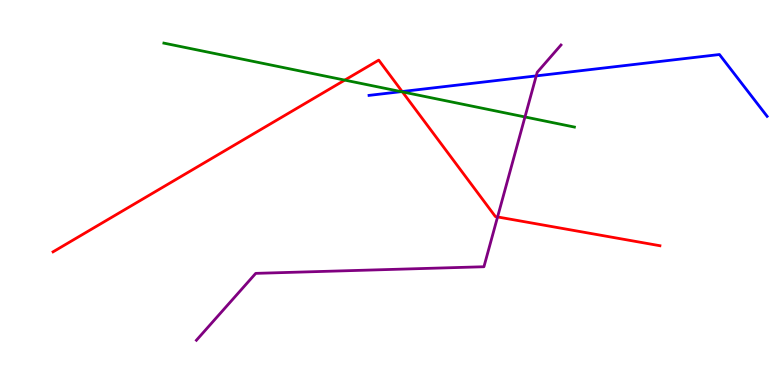[{'lines': ['blue', 'red'], 'intersections': [{'x': 5.19, 'y': 7.62}]}, {'lines': ['green', 'red'], 'intersections': [{'x': 4.45, 'y': 7.92}, {'x': 5.19, 'y': 7.61}]}, {'lines': ['purple', 'red'], 'intersections': [{'x': 6.42, 'y': 4.37}]}, {'lines': ['blue', 'green'], 'intersections': [{'x': 5.18, 'y': 7.62}]}, {'lines': ['blue', 'purple'], 'intersections': [{'x': 6.92, 'y': 8.03}]}, {'lines': ['green', 'purple'], 'intersections': [{'x': 6.77, 'y': 6.96}]}]